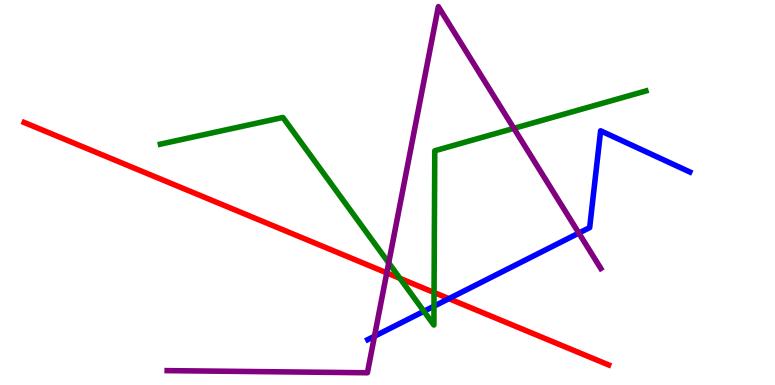[{'lines': ['blue', 'red'], 'intersections': [{'x': 5.79, 'y': 2.24}]}, {'lines': ['green', 'red'], 'intersections': [{'x': 5.16, 'y': 2.77}, {'x': 5.6, 'y': 2.4}]}, {'lines': ['purple', 'red'], 'intersections': [{'x': 4.99, 'y': 2.91}]}, {'lines': ['blue', 'green'], 'intersections': [{'x': 5.47, 'y': 1.91}, {'x': 5.6, 'y': 2.05}]}, {'lines': ['blue', 'purple'], 'intersections': [{'x': 4.83, 'y': 1.27}, {'x': 7.47, 'y': 3.95}]}, {'lines': ['green', 'purple'], 'intersections': [{'x': 5.02, 'y': 3.17}, {'x': 6.63, 'y': 6.67}]}]